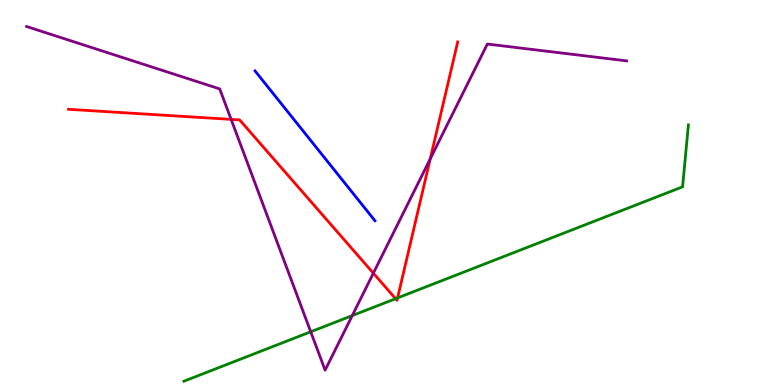[{'lines': ['blue', 'red'], 'intersections': []}, {'lines': ['green', 'red'], 'intersections': [{'x': 5.1, 'y': 2.24}, {'x': 5.13, 'y': 2.26}]}, {'lines': ['purple', 'red'], 'intersections': [{'x': 2.98, 'y': 6.9}, {'x': 4.82, 'y': 2.9}, {'x': 5.55, 'y': 5.87}]}, {'lines': ['blue', 'green'], 'intersections': []}, {'lines': ['blue', 'purple'], 'intersections': []}, {'lines': ['green', 'purple'], 'intersections': [{'x': 4.01, 'y': 1.38}, {'x': 4.55, 'y': 1.8}]}]